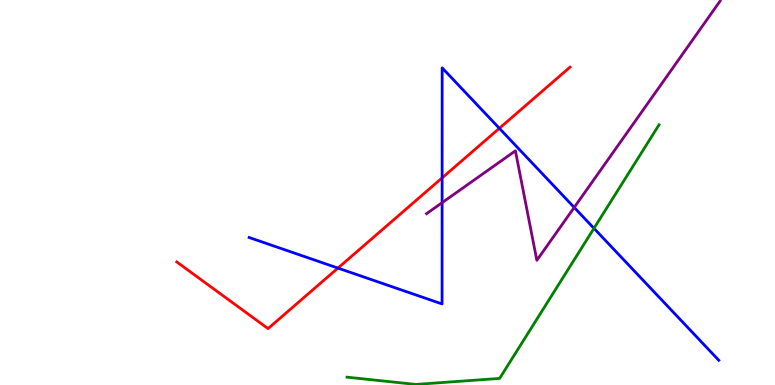[{'lines': ['blue', 'red'], 'intersections': [{'x': 4.36, 'y': 3.04}, {'x': 5.7, 'y': 5.38}, {'x': 6.44, 'y': 6.67}]}, {'lines': ['green', 'red'], 'intersections': []}, {'lines': ['purple', 'red'], 'intersections': []}, {'lines': ['blue', 'green'], 'intersections': [{'x': 7.66, 'y': 4.07}]}, {'lines': ['blue', 'purple'], 'intersections': [{'x': 5.7, 'y': 4.74}, {'x': 7.41, 'y': 4.61}]}, {'lines': ['green', 'purple'], 'intersections': []}]